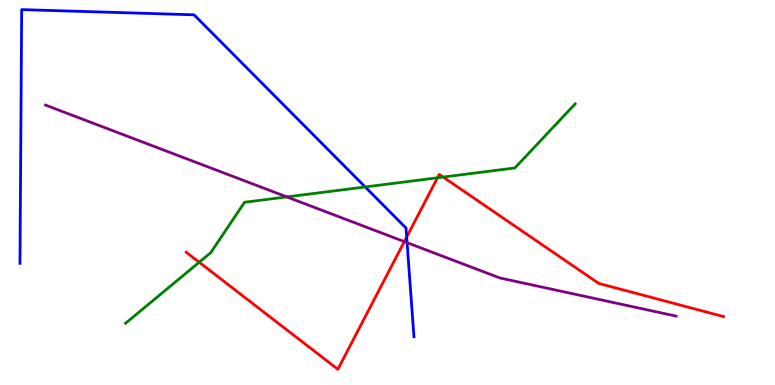[{'lines': ['blue', 'red'], 'intersections': [{'x': 5.25, 'y': 3.84}]}, {'lines': ['green', 'red'], 'intersections': [{'x': 2.57, 'y': 3.19}, {'x': 5.65, 'y': 5.38}, {'x': 5.72, 'y': 5.4}]}, {'lines': ['purple', 'red'], 'intersections': [{'x': 5.22, 'y': 3.72}]}, {'lines': ['blue', 'green'], 'intersections': [{'x': 4.71, 'y': 5.14}]}, {'lines': ['blue', 'purple'], 'intersections': [{'x': 5.25, 'y': 3.7}]}, {'lines': ['green', 'purple'], 'intersections': [{'x': 3.7, 'y': 4.89}]}]